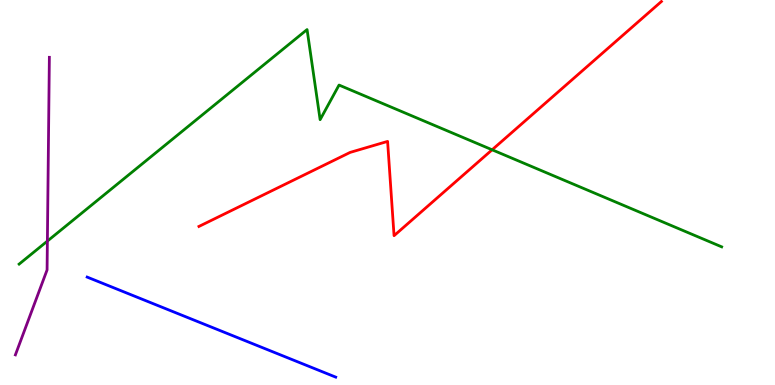[{'lines': ['blue', 'red'], 'intersections': []}, {'lines': ['green', 'red'], 'intersections': [{'x': 6.35, 'y': 6.11}]}, {'lines': ['purple', 'red'], 'intersections': []}, {'lines': ['blue', 'green'], 'intersections': []}, {'lines': ['blue', 'purple'], 'intersections': []}, {'lines': ['green', 'purple'], 'intersections': [{'x': 0.611, 'y': 3.74}]}]